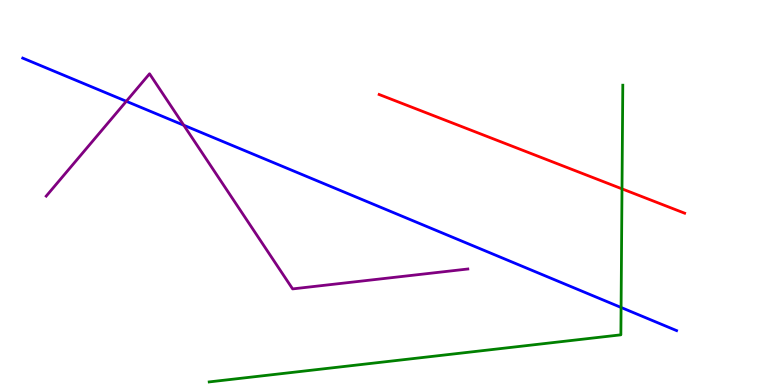[{'lines': ['blue', 'red'], 'intersections': []}, {'lines': ['green', 'red'], 'intersections': [{'x': 8.03, 'y': 5.09}]}, {'lines': ['purple', 'red'], 'intersections': []}, {'lines': ['blue', 'green'], 'intersections': [{'x': 8.01, 'y': 2.01}]}, {'lines': ['blue', 'purple'], 'intersections': [{'x': 1.63, 'y': 7.37}, {'x': 2.37, 'y': 6.75}]}, {'lines': ['green', 'purple'], 'intersections': []}]